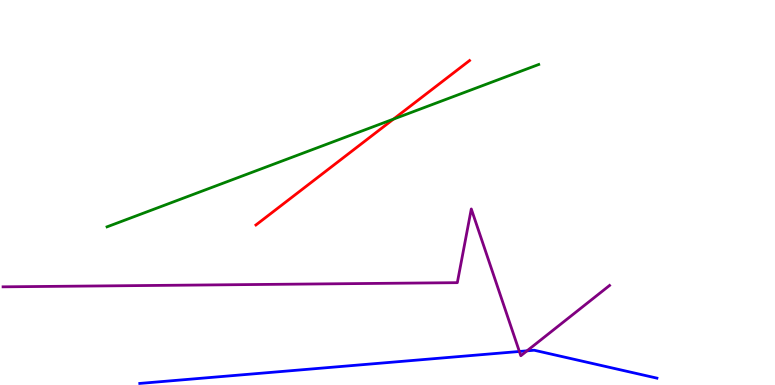[{'lines': ['blue', 'red'], 'intersections': []}, {'lines': ['green', 'red'], 'intersections': [{'x': 5.08, 'y': 6.91}]}, {'lines': ['purple', 'red'], 'intersections': []}, {'lines': ['blue', 'green'], 'intersections': []}, {'lines': ['blue', 'purple'], 'intersections': [{'x': 6.7, 'y': 0.871}, {'x': 6.8, 'y': 0.888}]}, {'lines': ['green', 'purple'], 'intersections': []}]